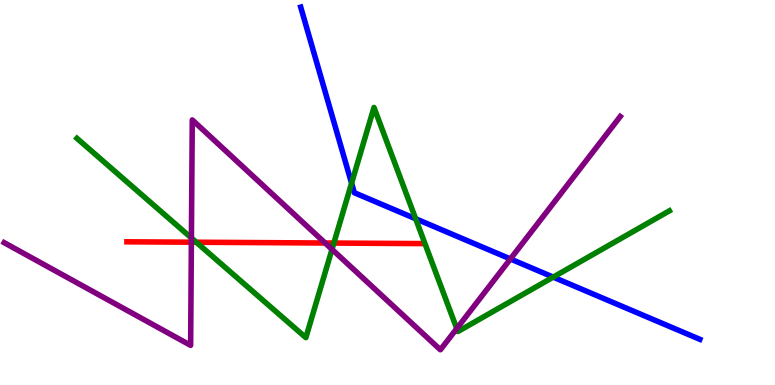[{'lines': ['blue', 'red'], 'intersections': []}, {'lines': ['green', 'red'], 'intersections': [{'x': 2.53, 'y': 3.71}, {'x': 4.31, 'y': 3.69}]}, {'lines': ['purple', 'red'], 'intersections': [{'x': 2.47, 'y': 3.71}, {'x': 4.2, 'y': 3.69}]}, {'lines': ['blue', 'green'], 'intersections': [{'x': 4.54, 'y': 5.24}, {'x': 5.36, 'y': 4.32}, {'x': 7.14, 'y': 2.8}]}, {'lines': ['blue', 'purple'], 'intersections': [{'x': 6.59, 'y': 3.27}]}, {'lines': ['green', 'purple'], 'intersections': [{'x': 2.47, 'y': 3.82}, {'x': 4.28, 'y': 3.52}, {'x': 5.89, 'y': 1.47}]}]